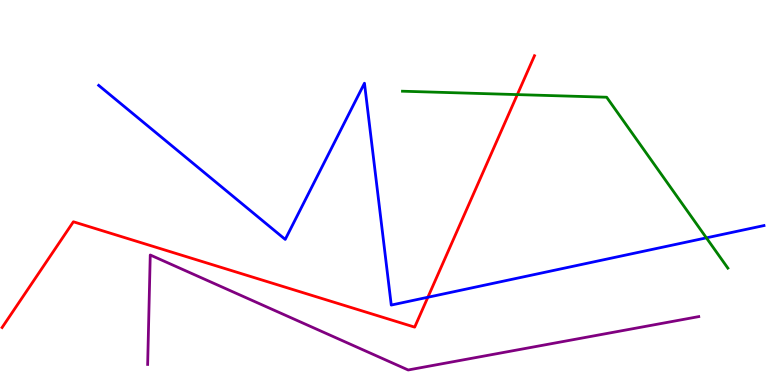[{'lines': ['blue', 'red'], 'intersections': [{'x': 5.52, 'y': 2.28}]}, {'lines': ['green', 'red'], 'intersections': [{'x': 6.68, 'y': 7.54}]}, {'lines': ['purple', 'red'], 'intersections': []}, {'lines': ['blue', 'green'], 'intersections': [{'x': 9.11, 'y': 3.82}]}, {'lines': ['blue', 'purple'], 'intersections': []}, {'lines': ['green', 'purple'], 'intersections': []}]